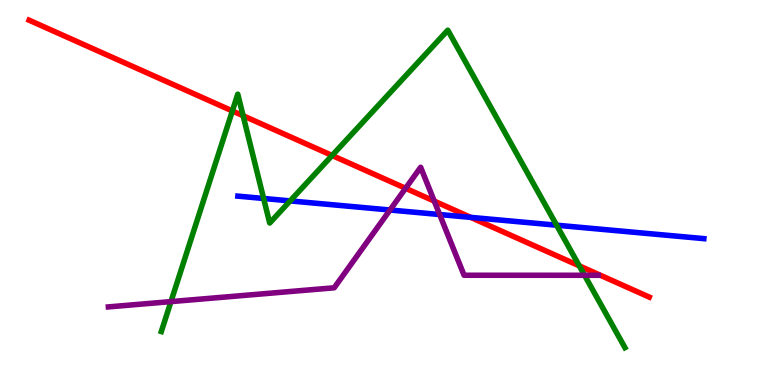[{'lines': ['blue', 'red'], 'intersections': [{'x': 6.07, 'y': 4.35}]}, {'lines': ['green', 'red'], 'intersections': [{'x': 3.0, 'y': 7.12}, {'x': 3.14, 'y': 6.99}, {'x': 4.29, 'y': 5.96}, {'x': 7.47, 'y': 3.09}]}, {'lines': ['purple', 'red'], 'intersections': [{'x': 5.23, 'y': 5.11}, {'x': 5.6, 'y': 4.78}]}, {'lines': ['blue', 'green'], 'intersections': [{'x': 3.4, 'y': 4.84}, {'x': 3.74, 'y': 4.78}, {'x': 7.18, 'y': 4.15}]}, {'lines': ['blue', 'purple'], 'intersections': [{'x': 5.03, 'y': 4.55}, {'x': 5.67, 'y': 4.43}]}, {'lines': ['green', 'purple'], 'intersections': [{'x': 2.21, 'y': 2.17}, {'x': 7.54, 'y': 2.85}]}]